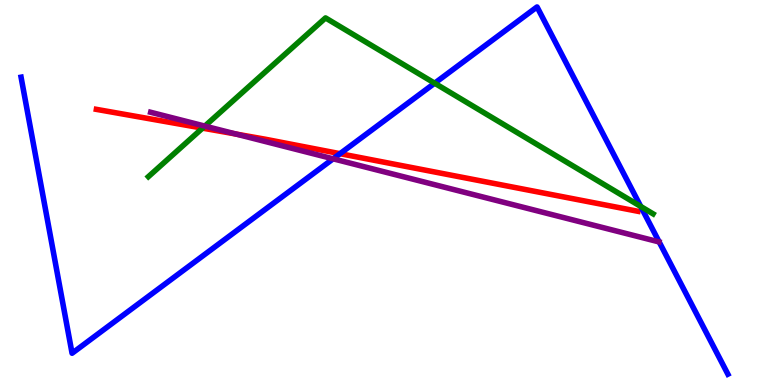[{'lines': ['blue', 'red'], 'intersections': [{'x': 4.39, 'y': 6.01}]}, {'lines': ['green', 'red'], 'intersections': [{'x': 2.61, 'y': 6.67}]}, {'lines': ['purple', 'red'], 'intersections': [{'x': 3.05, 'y': 6.52}]}, {'lines': ['blue', 'green'], 'intersections': [{'x': 5.61, 'y': 7.84}, {'x': 8.27, 'y': 4.64}]}, {'lines': ['blue', 'purple'], 'intersections': [{'x': 4.3, 'y': 5.88}]}, {'lines': ['green', 'purple'], 'intersections': [{'x': 2.64, 'y': 6.72}]}]